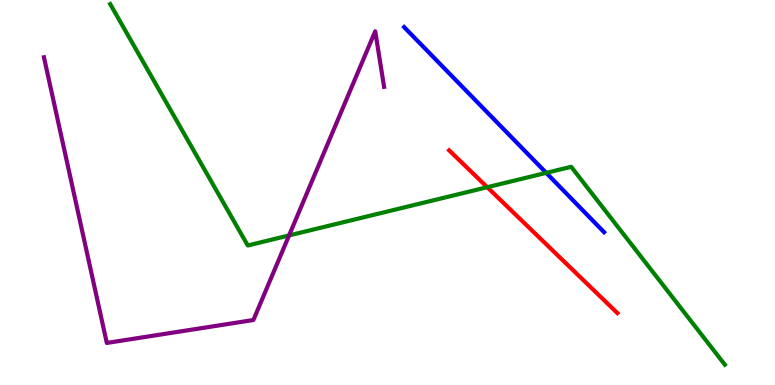[{'lines': ['blue', 'red'], 'intersections': []}, {'lines': ['green', 'red'], 'intersections': [{'x': 6.29, 'y': 5.14}]}, {'lines': ['purple', 'red'], 'intersections': []}, {'lines': ['blue', 'green'], 'intersections': [{'x': 7.05, 'y': 5.51}]}, {'lines': ['blue', 'purple'], 'intersections': []}, {'lines': ['green', 'purple'], 'intersections': [{'x': 3.73, 'y': 3.88}]}]